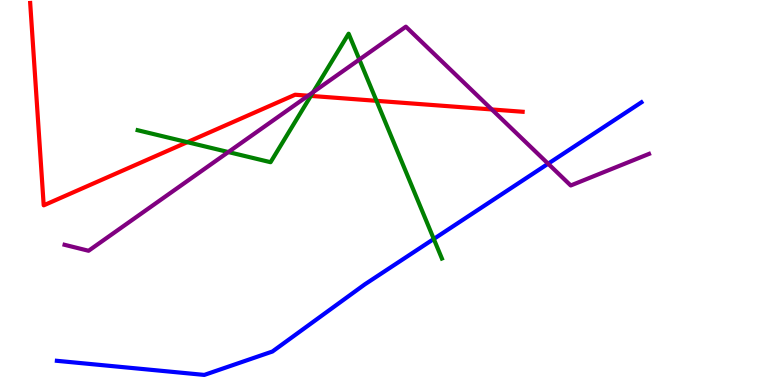[{'lines': ['blue', 'red'], 'intersections': []}, {'lines': ['green', 'red'], 'intersections': [{'x': 2.42, 'y': 6.31}, {'x': 4.01, 'y': 7.51}, {'x': 4.86, 'y': 7.38}]}, {'lines': ['purple', 'red'], 'intersections': [{'x': 3.98, 'y': 7.51}, {'x': 6.35, 'y': 7.16}]}, {'lines': ['blue', 'green'], 'intersections': [{'x': 5.6, 'y': 3.79}]}, {'lines': ['blue', 'purple'], 'intersections': [{'x': 7.07, 'y': 5.75}]}, {'lines': ['green', 'purple'], 'intersections': [{'x': 2.95, 'y': 6.05}, {'x': 4.04, 'y': 7.61}, {'x': 4.64, 'y': 8.45}]}]